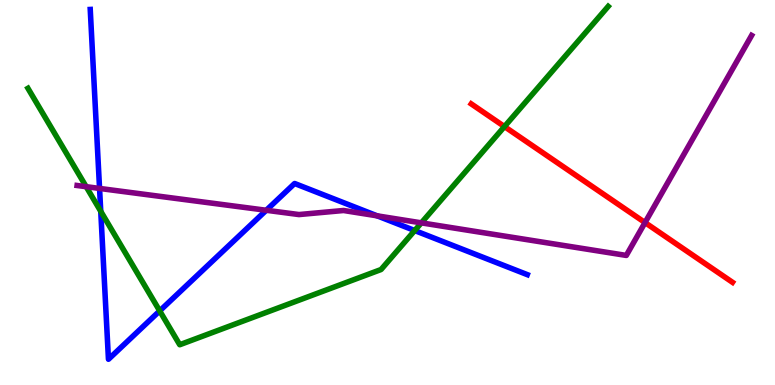[{'lines': ['blue', 'red'], 'intersections': []}, {'lines': ['green', 'red'], 'intersections': [{'x': 6.51, 'y': 6.71}]}, {'lines': ['purple', 'red'], 'intersections': [{'x': 8.32, 'y': 4.22}]}, {'lines': ['blue', 'green'], 'intersections': [{'x': 1.3, 'y': 4.51}, {'x': 2.06, 'y': 1.92}, {'x': 5.35, 'y': 4.01}]}, {'lines': ['blue', 'purple'], 'intersections': [{'x': 1.28, 'y': 5.11}, {'x': 3.44, 'y': 4.54}, {'x': 4.87, 'y': 4.39}]}, {'lines': ['green', 'purple'], 'intersections': [{'x': 1.11, 'y': 5.15}, {'x': 5.44, 'y': 4.21}]}]